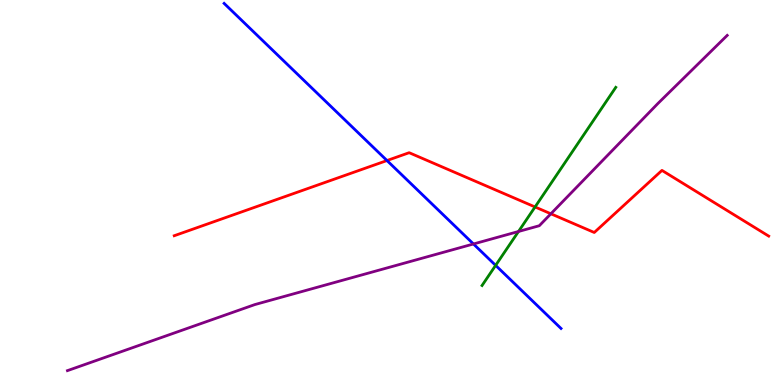[{'lines': ['blue', 'red'], 'intersections': [{'x': 4.99, 'y': 5.83}]}, {'lines': ['green', 'red'], 'intersections': [{'x': 6.9, 'y': 4.62}]}, {'lines': ['purple', 'red'], 'intersections': [{'x': 7.11, 'y': 4.45}]}, {'lines': ['blue', 'green'], 'intersections': [{'x': 6.4, 'y': 3.11}]}, {'lines': ['blue', 'purple'], 'intersections': [{'x': 6.11, 'y': 3.66}]}, {'lines': ['green', 'purple'], 'intersections': [{'x': 6.69, 'y': 3.99}]}]